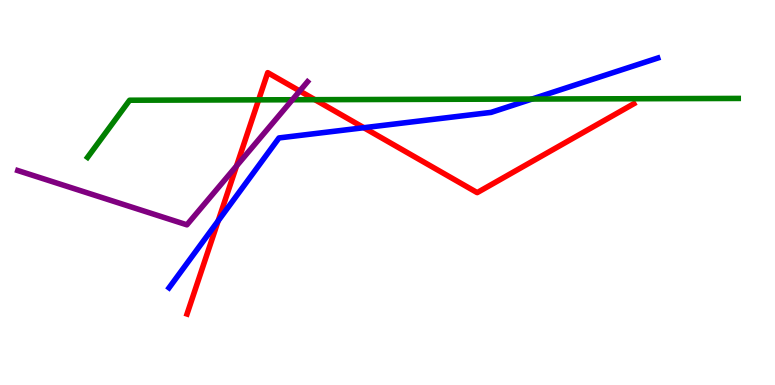[{'lines': ['blue', 'red'], 'intersections': [{'x': 2.82, 'y': 4.26}, {'x': 4.69, 'y': 6.68}]}, {'lines': ['green', 'red'], 'intersections': [{'x': 3.34, 'y': 7.41}, {'x': 4.06, 'y': 7.41}]}, {'lines': ['purple', 'red'], 'intersections': [{'x': 3.05, 'y': 5.69}, {'x': 3.87, 'y': 7.64}]}, {'lines': ['blue', 'green'], 'intersections': [{'x': 6.86, 'y': 7.43}]}, {'lines': ['blue', 'purple'], 'intersections': []}, {'lines': ['green', 'purple'], 'intersections': [{'x': 3.77, 'y': 7.41}]}]